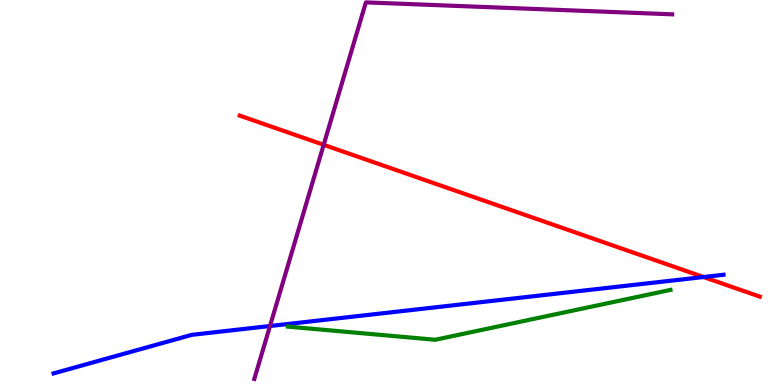[{'lines': ['blue', 'red'], 'intersections': [{'x': 9.08, 'y': 2.8}]}, {'lines': ['green', 'red'], 'intersections': []}, {'lines': ['purple', 'red'], 'intersections': [{'x': 4.18, 'y': 6.24}]}, {'lines': ['blue', 'green'], 'intersections': []}, {'lines': ['blue', 'purple'], 'intersections': [{'x': 3.48, 'y': 1.53}]}, {'lines': ['green', 'purple'], 'intersections': []}]